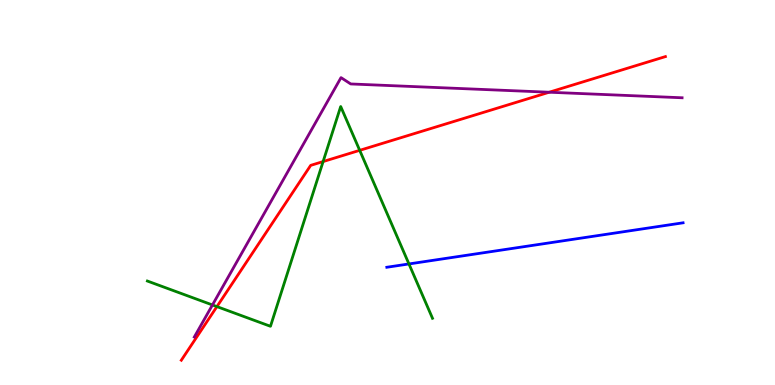[{'lines': ['blue', 'red'], 'intersections': []}, {'lines': ['green', 'red'], 'intersections': [{'x': 2.8, 'y': 2.04}, {'x': 4.17, 'y': 5.8}, {'x': 4.64, 'y': 6.1}]}, {'lines': ['purple', 'red'], 'intersections': [{'x': 7.09, 'y': 7.6}]}, {'lines': ['blue', 'green'], 'intersections': [{'x': 5.28, 'y': 3.14}]}, {'lines': ['blue', 'purple'], 'intersections': []}, {'lines': ['green', 'purple'], 'intersections': [{'x': 2.74, 'y': 2.08}]}]